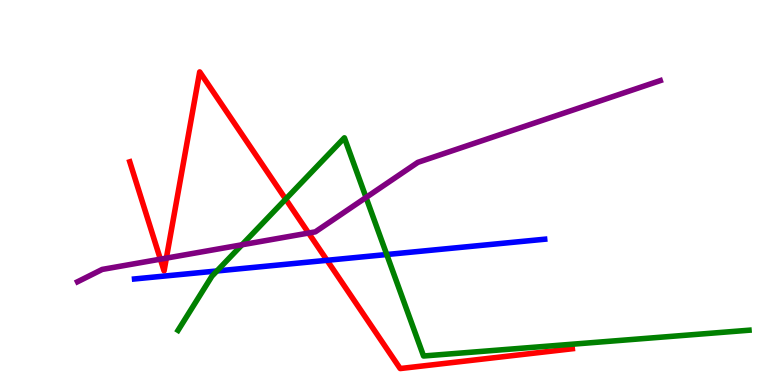[{'lines': ['blue', 'red'], 'intersections': [{'x': 4.22, 'y': 3.24}]}, {'lines': ['green', 'red'], 'intersections': [{'x': 3.69, 'y': 4.83}]}, {'lines': ['purple', 'red'], 'intersections': [{'x': 2.07, 'y': 3.27}, {'x': 2.15, 'y': 3.3}, {'x': 3.98, 'y': 3.95}]}, {'lines': ['blue', 'green'], 'intersections': [{'x': 2.8, 'y': 2.96}, {'x': 4.99, 'y': 3.39}]}, {'lines': ['blue', 'purple'], 'intersections': []}, {'lines': ['green', 'purple'], 'intersections': [{'x': 3.12, 'y': 3.64}, {'x': 4.72, 'y': 4.87}]}]